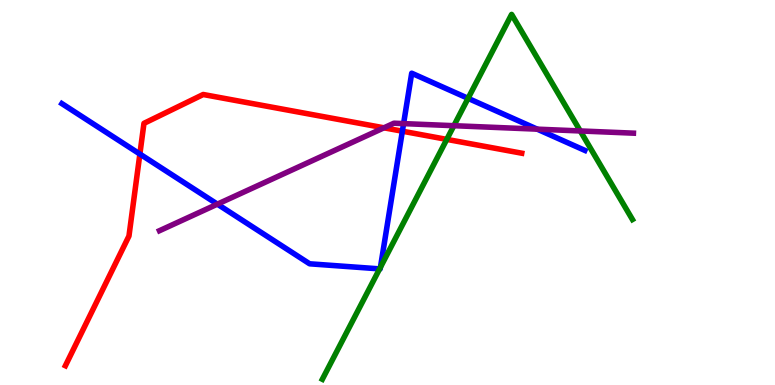[{'lines': ['blue', 'red'], 'intersections': [{'x': 1.8, 'y': 6.0}, {'x': 5.19, 'y': 6.59}]}, {'lines': ['green', 'red'], 'intersections': [{'x': 5.76, 'y': 6.38}]}, {'lines': ['purple', 'red'], 'intersections': [{'x': 4.95, 'y': 6.68}]}, {'lines': ['blue', 'green'], 'intersections': [{'x': 4.9, 'y': 3.02}, {'x': 4.91, 'y': 3.06}, {'x': 6.04, 'y': 7.45}]}, {'lines': ['blue', 'purple'], 'intersections': [{'x': 2.8, 'y': 4.7}, {'x': 5.21, 'y': 6.79}, {'x': 6.93, 'y': 6.65}]}, {'lines': ['green', 'purple'], 'intersections': [{'x': 5.86, 'y': 6.74}, {'x': 7.49, 'y': 6.6}]}]